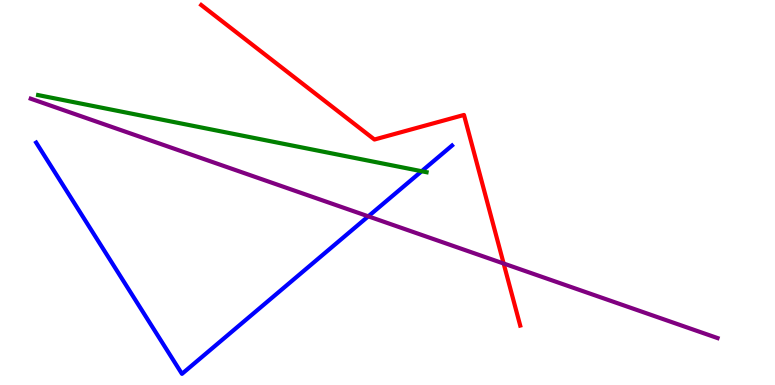[{'lines': ['blue', 'red'], 'intersections': []}, {'lines': ['green', 'red'], 'intersections': []}, {'lines': ['purple', 'red'], 'intersections': [{'x': 6.5, 'y': 3.16}]}, {'lines': ['blue', 'green'], 'intersections': [{'x': 5.44, 'y': 5.55}]}, {'lines': ['blue', 'purple'], 'intersections': [{'x': 4.75, 'y': 4.38}]}, {'lines': ['green', 'purple'], 'intersections': []}]